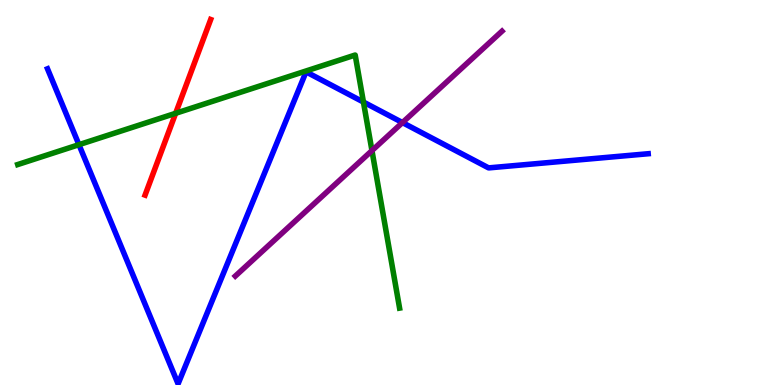[{'lines': ['blue', 'red'], 'intersections': []}, {'lines': ['green', 'red'], 'intersections': [{'x': 2.27, 'y': 7.06}]}, {'lines': ['purple', 'red'], 'intersections': []}, {'lines': ['blue', 'green'], 'intersections': [{'x': 1.02, 'y': 6.24}, {'x': 4.69, 'y': 7.35}]}, {'lines': ['blue', 'purple'], 'intersections': [{'x': 5.19, 'y': 6.82}]}, {'lines': ['green', 'purple'], 'intersections': [{'x': 4.8, 'y': 6.09}]}]